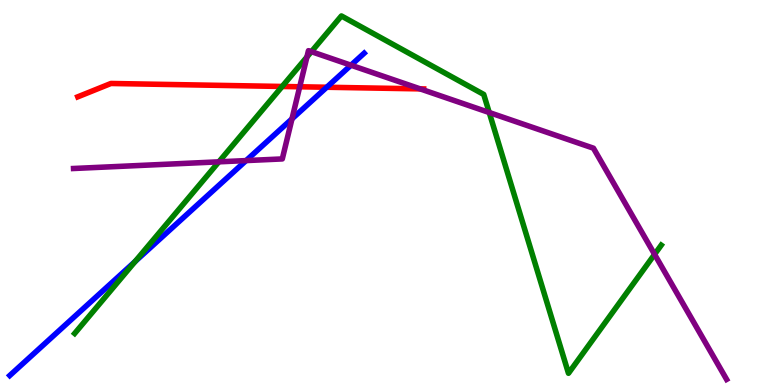[{'lines': ['blue', 'red'], 'intersections': [{'x': 4.22, 'y': 7.73}]}, {'lines': ['green', 'red'], 'intersections': [{'x': 3.64, 'y': 7.75}]}, {'lines': ['purple', 'red'], 'intersections': [{'x': 3.87, 'y': 7.75}, {'x': 5.42, 'y': 7.69}]}, {'lines': ['blue', 'green'], 'intersections': [{'x': 1.74, 'y': 3.21}]}, {'lines': ['blue', 'purple'], 'intersections': [{'x': 3.18, 'y': 5.83}, {'x': 3.77, 'y': 6.91}, {'x': 4.53, 'y': 8.31}]}, {'lines': ['green', 'purple'], 'intersections': [{'x': 2.82, 'y': 5.8}, {'x': 3.96, 'y': 8.52}, {'x': 4.02, 'y': 8.66}, {'x': 6.31, 'y': 7.08}, {'x': 8.45, 'y': 3.39}]}]